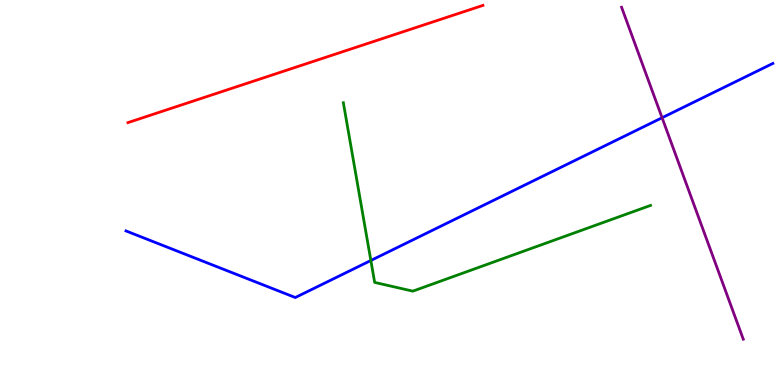[{'lines': ['blue', 'red'], 'intersections': []}, {'lines': ['green', 'red'], 'intersections': []}, {'lines': ['purple', 'red'], 'intersections': []}, {'lines': ['blue', 'green'], 'intersections': [{'x': 4.79, 'y': 3.23}]}, {'lines': ['blue', 'purple'], 'intersections': [{'x': 8.54, 'y': 6.94}]}, {'lines': ['green', 'purple'], 'intersections': []}]